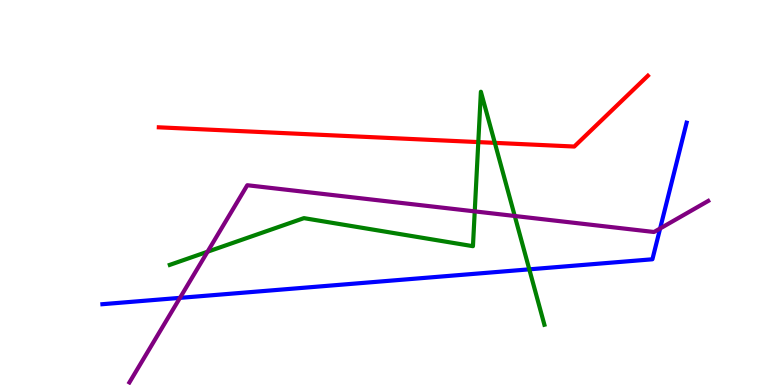[{'lines': ['blue', 'red'], 'intersections': []}, {'lines': ['green', 'red'], 'intersections': [{'x': 6.17, 'y': 6.31}, {'x': 6.38, 'y': 6.29}]}, {'lines': ['purple', 'red'], 'intersections': []}, {'lines': ['blue', 'green'], 'intersections': [{'x': 6.83, 'y': 3.0}]}, {'lines': ['blue', 'purple'], 'intersections': [{'x': 2.32, 'y': 2.26}, {'x': 8.52, 'y': 4.07}]}, {'lines': ['green', 'purple'], 'intersections': [{'x': 2.68, 'y': 3.46}, {'x': 6.13, 'y': 4.51}, {'x': 6.64, 'y': 4.39}]}]